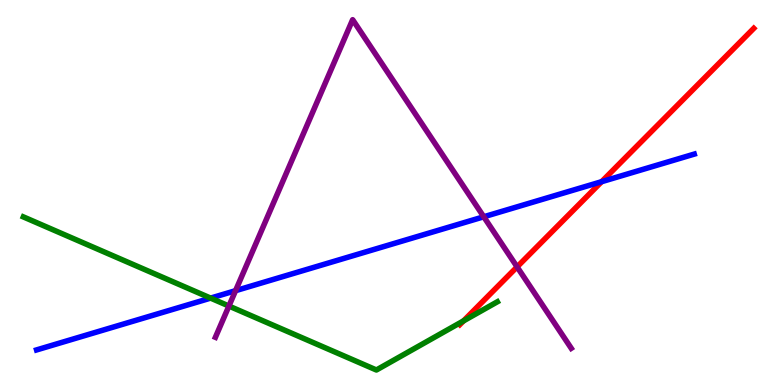[{'lines': ['blue', 'red'], 'intersections': [{'x': 7.76, 'y': 5.28}]}, {'lines': ['green', 'red'], 'intersections': [{'x': 5.98, 'y': 1.67}]}, {'lines': ['purple', 'red'], 'intersections': [{'x': 6.67, 'y': 3.07}]}, {'lines': ['blue', 'green'], 'intersections': [{'x': 2.72, 'y': 2.26}]}, {'lines': ['blue', 'purple'], 'intersections': [{'x': 3.04, 'y': 2.45}, {'x': 6.24, 'y': 4.37}]}, {'lines': ['green', 'purple'], 'intersections': [{'x': 2.95, 'y': 2.05}]}]